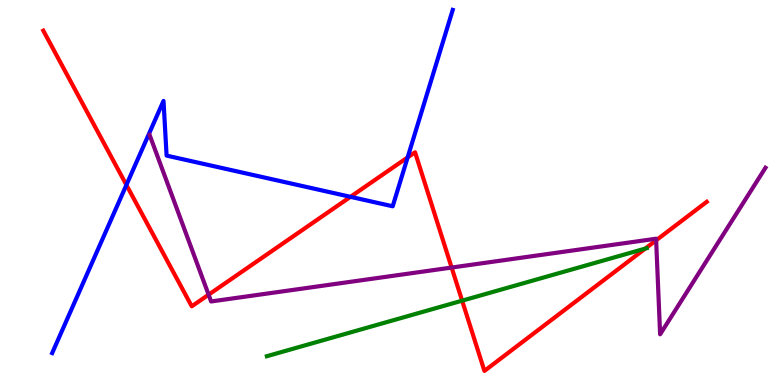[{'lines': ['blue', 'red'], 'intersections': [{'x': 1.63, 'y': 5.2}, {'x': 4.52, 'y': 4.89}, {'x': 5.26, 'y': 5.91}]}, {'lines': ['green', 'red'], 'intersections': [{'x': 5.96, 'y': 2.19}, {'x': 8.33, 'y': 3.54}]}, {'lines': ['purple', 'red'], 'intersections': [{'x': 2.69, 'y': 2.35}, {'x': 5.83, 'y': 3.05}, {'x': 8.47, 'y': 3.76}]}, {'lines': ['blue', 'green'], 'intersections': []}, {'lines': ['blue', 'purple'], 'intersections': []}, {'lines': ['green', 'purple'], 'intersections': []}]